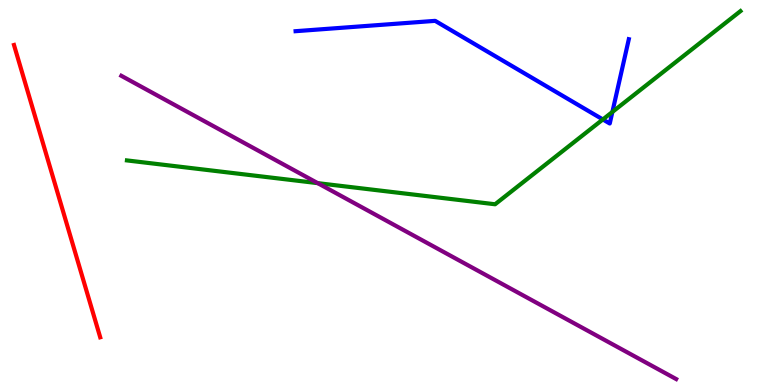[{'lines': ['blue', 'red'], 'intersections': []}, {'lines': ['green', 'red'], 'intersections': []}, {'lines': ['purple', 'red'], 'intersections': []}, {'lines': ['blue', 'green'], 'intersections': [{'x': 7.78, 'y': 6.9}, {'x': 7.9, 'y': 7.09}]}, {'lines': ['blue', 'purple'], 'intersections': []}, {'lines': ['green', 'purple'], 'intersections': [{'x': 4.1, 'y': 5.24}]}]